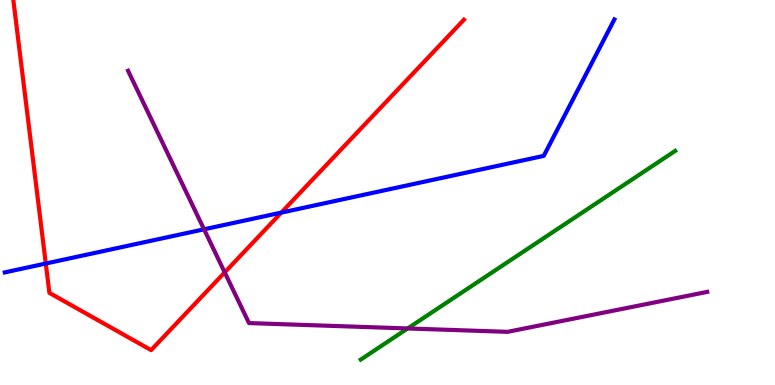[{'lines': ['blue', 'red'], 'intersections': [{'x': 0.591, 'y': 3.16}, {'x': 3.63, 'y': 4.48}]}, {'lines': ['green', 'red'], 'intersections': []}, {'lines': ['purple', 'red'], 'intersections': [{'x': 2.9, 'y': 2.92}]}, {'lines': ['blue', 'green'], 'intersections': []}, {'lines': ['blue', 'purple'], 'intersections': [{'x': 2.63, 'y': 4.04}]}, {'lines': ['green', 'purple'], 'intersections': [{'x': 5.26, 'y': 1.47}]}]